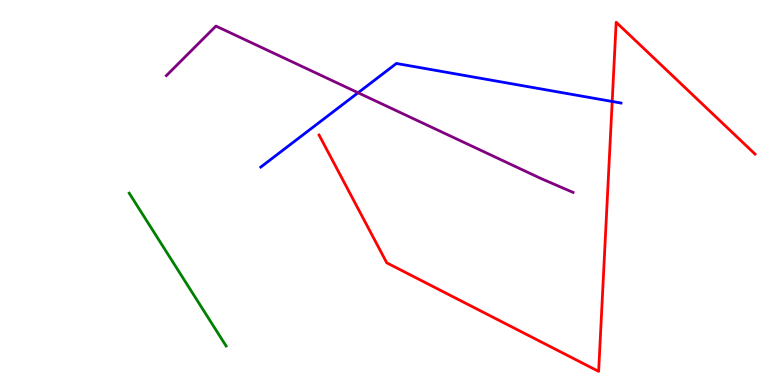[{'lines': ['blue', 'red'], 'intersections': [{'x': 7.9, 'y': 7.36}]}, {'lines': ['green', 'red'], 'intersections': []}, {'lines': ['purple', 'red'], 'intersections': []}, {'lines': ['blue', 'green'], 'intersections': []}, {'lines': ['blue', 'purple'], 'intersections': [{'x': 4.62, 'y': 7.59}]}, {'lines': ['green', 'purple'], 'intersections': []}]